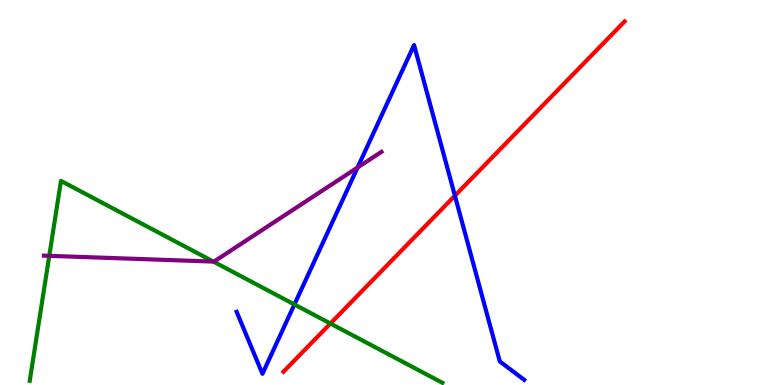[{'lines': ['blue', 'red'], 'intersections': [{'x': 5.87, 'y': 4.92}]}, {'lines': ['green', 'red'], 'intersections': [{'x': 4.26, 'y': 1.6}]}, {'lines': ['purple', 'red'], 'intersections': []}, {'lines': ['blue', 'green'], 'intersections': [{'x': 3.8, 'y': 2.09}]}, {'lines': ['blue', 'purple'], 'intersections': [{'x': 4.61, 'y': 5.65}]}, {'lines': ['green', 'purple'], 'intersections': [{'x': 0.636, 'y': 3.36}, {'x': 2.75, 'y': 3.21}]}]